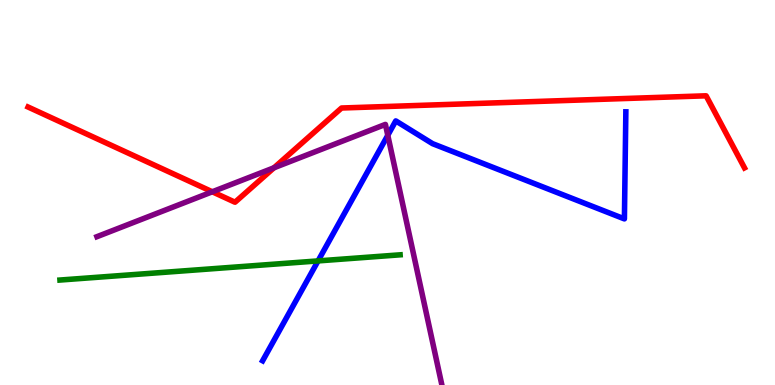[{'lines': ['blue', 'red'], 'intersections': []}, {'lines': ['green', 'red'], 'intersections': []}, {'lines': ['purple', 'red'], 'intersections': [{'x': 2.74, 'y': 5.02}, {'x': 3.54, 'y': 5.64}]}, {'lines': ['blue', 'green'], 'intersections': [{'x': 4.1, 'y': 3.22}]}, {'lines': ['blue', 'purple'], 'intersections': [{'x': 5.0, 'y': 6.49}]}, {'lines': ['green', 'purple'], 'intersections': []}]